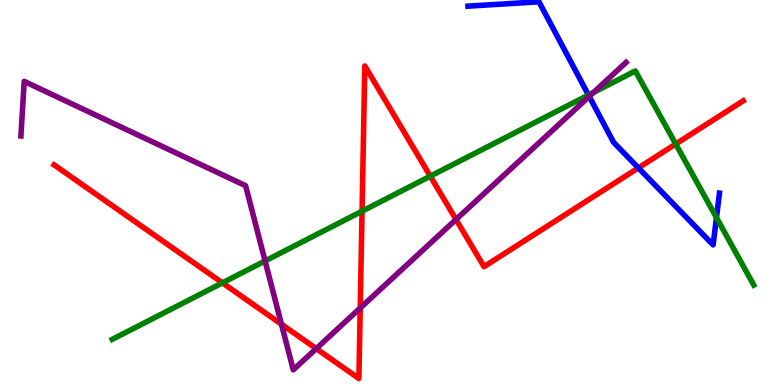[{'lines': ['blue', 'red'], 'intersections': [{'x': 8.24, 'y': 5.64}]}, {'lines': ['green', 'red'], 'intersections': [{'x': 2.87, 'y': 2.65}, {'x': 4.67, 'y': 4.51}, {'x': 5.55, 'y': 5.42}, {'x': 8.72, 'y': 6.26}]}, {'lines': ['purple', 'red'], 'intersections': [{'x': 3.63, 'y': 1.58}, {'x': 4.08, 'y': 0.945}, {'x': 4.65, 'y': 2.0}, {'x': 5.88, 'y': 4.3}]}, {'lines': ['blue', 'green'], 'intersections': [{'x': 7.59, 'y': 7.53}, {'x': 9.24, 'y': 4.35}]}, {'lines': ['blue', 'purple'], 'intersections': [{'x': 7.6, 'y': 7.5}]}, {'lines': ['green', 'purple'], 'intersections': [{'x': 3.42, 'y': 3.22}, {'x': 7.66, 'y': 7.6}]}]